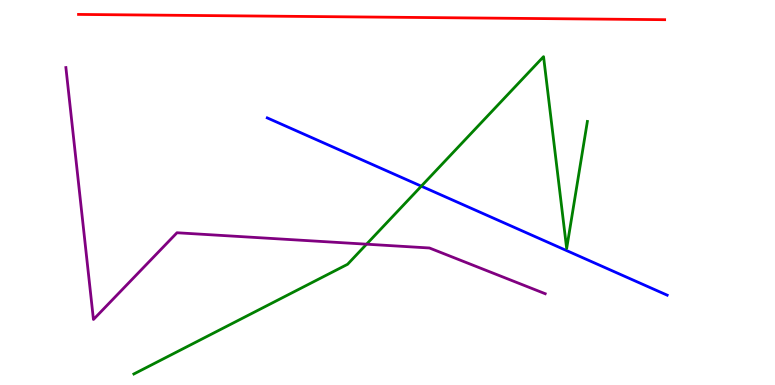[{'lines': ['blue', 'red'], 'intersections': []}, {'lines': ['green', 'red'], 'intersections': []}, {'lines': ['purple', 'red'], 'intersections': []}, {'lines': ['blue', 'green'], 'intersections': [{'x': 5.44, 'y': 5.16}]}, {'lines': ['blue', 'purple'], 'intersections': []}, {'lines': ['green', 'purple'], 'intersections': [{'x': 4.73, 'y': 3.66}]}]